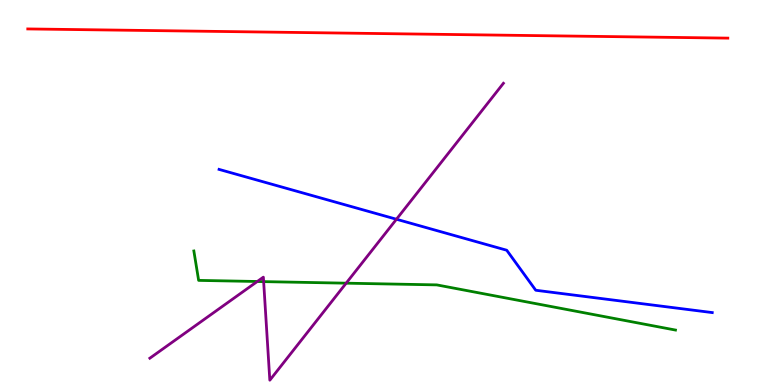[{'lines': ['blue', 'red'], 'intersections': []}, {'lines': ['green', 'red'], 'intersections': []}, {'lines': ['purple', 'red'], 'intersections': []}, {'lines': ['blue', 'green'], 'intersections': []}, {'lines': ['blue', 'purple'], 'intersections': [{'x': 5.12, 'y': 4.31}]}, {'lines': ['green', 'purple'], 'intersections': [{'x': 3.32, 'y': 2.69}, {'x': 3.4, 'y': 2.69}, {'x': 4.47, 'y': 2.64}]}]